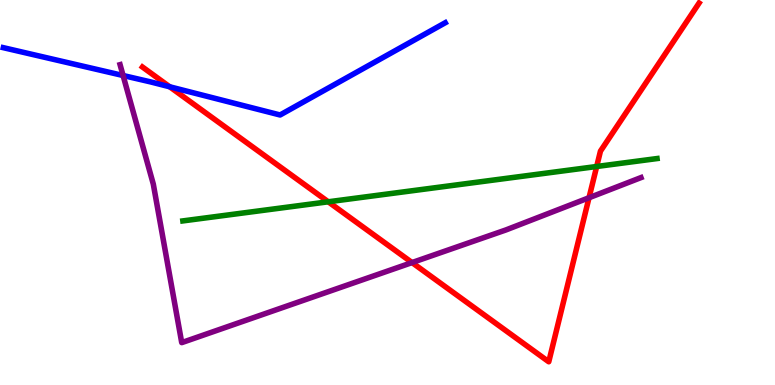[{'lines': ['blue', 'red'], 'intersections': [{'x': 2.19, 'y': 7.75}]}, {'lines': ['green', 'red'], 'intersections': [{'x': 4.24, 'y': 4.76}, {'x': 7.7, 'y': 5.68}]}, {'lines': ['purple', 'red'], 'intersections': [{'x': 5.32, 'y': 3.18}, {'x': 7.6, 'y': 4.86}]}, {'lines': ['blue', 'green'], 'intersections': []}, {'lines': ['blue', 'purple'], 'intersections': [{'x': 1.59, 'y': 8.04}]}, {'lines': ['green', 'purple'], 'intersections': []}]